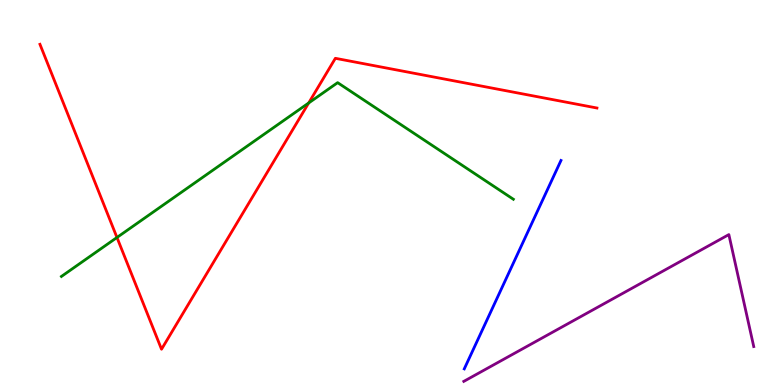[{'lines': ['blue', 'red'], 'intersections': []}, {'lines': ['green', 'red'], 'intersections': [{'x': 1.51, 'y': 3.83}, {'x': 3.98, 'y': 7.33}]}, {'lines': ['purple', 'red'], 'intersections': []}, {'lines': ['blue', 'green'], 'intersections': []}, {'lines': ['blue', 'purple'], 'intersections': []}, {'lines': ['green', 'purple'], 'intersections': []}]